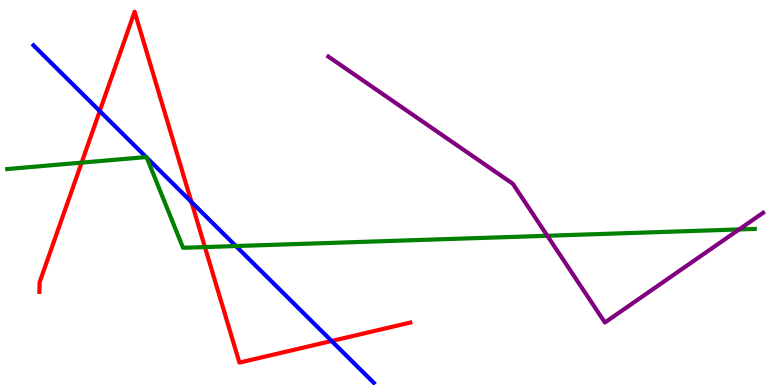[{'lines': ['blue', 'red'], 'intersections': [{'x': 1.29, 'y': 7.12}, {'x': 2.47, 'y': 4.75}, {'x': 4.28, 'y': 1.14}]}, {'lines': ['green', 'red'], 'intersections': [{'x': 1.05, 'y': 5.78}, {'x': 2.64, 'y': 3.58}]}, {'lines': ['purple', 'red'], 'intersections': []}, {'lines': ['blue', 'green'], 'intersections': [{'x': 1.89, 'y': 5.92}, {'x': 1.89, 'y': 5.9}, {'x': 3.04, 'y': 3.61}]}, {'lines': ['blue', 'purple'], 'intersections': []}, {'lines': ['green', 'purple'], 'intersections': [{'x': 7.06, 'y': 3.88}, {'x': 9.54, 'y': 4.04}]}]